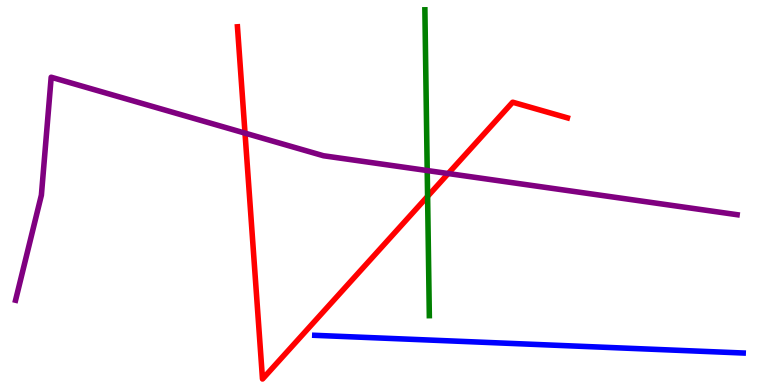[{'lines': ['blue', 'red'], 'intersections': []}, {'lines': ['green', 'red'], 'intersections': [{'x': 5.52, 'y': 4.9}]}, {'lines': ['purple', 'red'], 'intersections': [{'x': 3.16, 'y': 6.54}, {'x': 5.78, 'y': 5.49}]}, {'lines': ['blue', 'green'], 'intersections': []}, {'lines': ['blue', 'purple'], 'intersections': []}, {'lines': ['green', 'purple'], 'intersections': [{'x': 5.51, 'y': 5.57}]}]